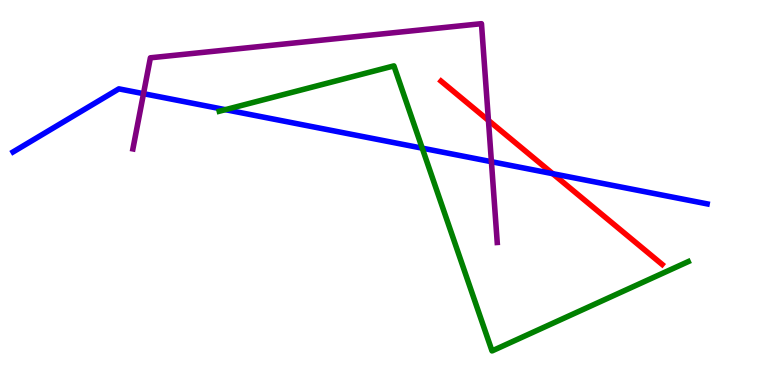[{'lines': ['blue', 'red'], 'intersections': [{'x': 7.13, 'y': 5.49}]}, {'lines': ['green', 'red'], 'intersections': []}, {'lines': ['purple', 'red'], 'intersections': [{'x': 6.3, 'y': 6.87}]}, {'lines': ['blue', 'green'], 'intersections': [{'x': 2.91, 'y': 7.15}, {'x': 5.45, 'y': 6.15}]}, {'lines': ['blue', 'purple'], 'intersections': [{'x': 1.85, 'y': 7.57}, {'x': 6.34, 'y': 5.8}]}, {'lines': ['green', 'purple'], 'intersections': []}]